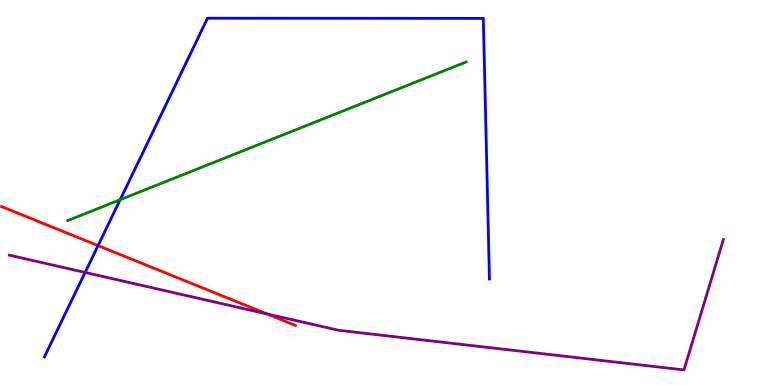[{'lines': ['blue', 'red'], 'intersections': [{'x': 1.27, 'y': 3.62}]}, {'lines': ['green', 'red'], 'intersections': []}, {'lines': ['purple', 'red'], 'intersections': [{'x': 3.45, 'y': 1.85}]}, {'lines': ['blue', 'green'], 'intersections': [{'x': 1.55, 'y': 4.81}]}, {'lines': ['blue', 'purple'], 'intersections': [{'x': 1.1, 'y': 2.92}]}, {'lines': ['green', 'purple'], 'intersections': []}]